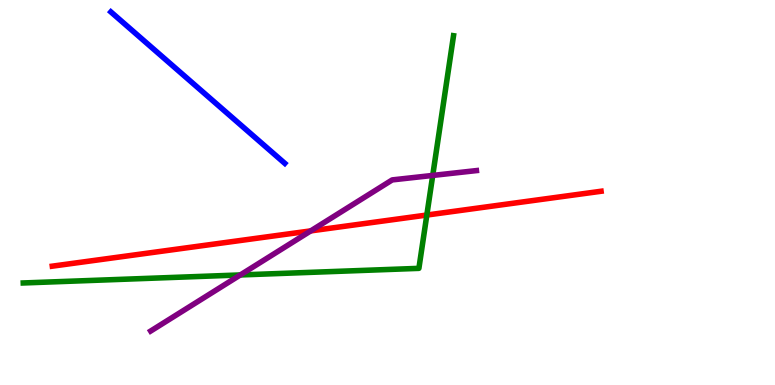[{'lines': ['blue', 'red'], 'intersections': []}, {'lines': ['green', 'red'], 'intersections': [{'x': 5.51, 'y': 4.41}]}, {'lines': ['purple', 'red'], 'intersections': [{'x': 4.01, 'y': 4.0}]}, {'lines': ['blue', 'green'], 'intersections': []}, {'lines': ['blue', 'purple'], 'intersections': []}, {'lines': ['green', 'purple'], 'intersections': [{'x': 3.1, 'y': 2.86}, {'x': 5.58, 'y': 5.44}]}]